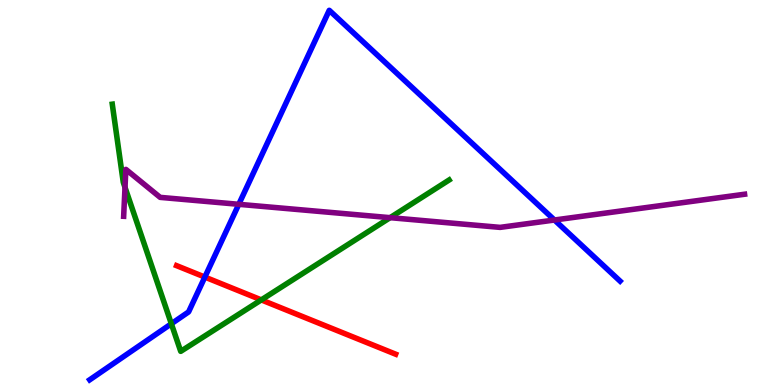[{'lines': ['blue', 'red'], 'intersections': [{'x': 2.64, 'y': 2.8}]}, {'lines': ['green', 'red'], 'intersections': [{'x': 3.37, 'y': 2.21}]}, {'lines': ['purple', 'red'], 'intersections': []}, {'lines': ['blue', 'green'], 'intersections': [{'x': 2.21, 'y': 1.59}]}, {'lines': ['blue', 'purple'], 'intersections': [{'x': 3.08, 'y': 4.69}, {'x': 7.15, 'y': 4.29}]}, {'lines': ['green', 'purple'], 'intersections': [{'x': 1.61, 'y': 5.13}, {'x': 5.03, 'y': 4.35}]}]